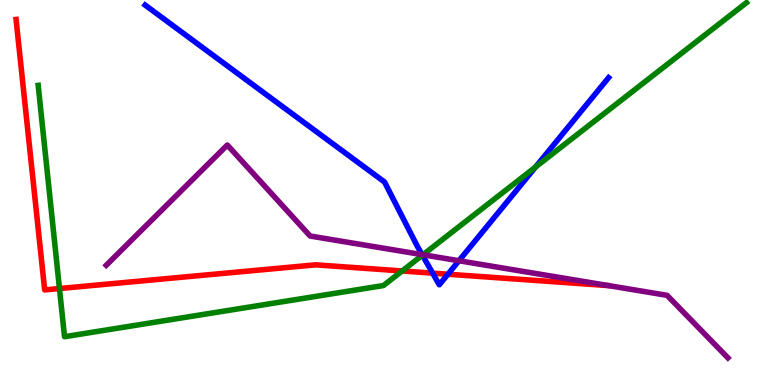[{'lines': ['blue', 'red'], 'intersections': [{'x': 5.58, 'y': 2.91}, {'x': 5.78, 'y': 2.88}]}, {'lines': ['green', 'red'], 'intersections': [{'x': 0.767, 'y': 2.51}, {'x': 5.19, 'y': 2.96}]}, {'lines': ['purple', 'red'], 'intersections': []}, {'lines': ['blue', 'green'], 'intersections': [{'x': 5.45, 'y': 3.37}, {'x': 6.91, 'y': 5.66}]}, {'lines': ['blue', 'purple'], 'intersections': [{'x': 5.45, 'y': 3.39}, {'x': 5.92, 'y': 3.23}]}, {'lines': ['green', 'purple'], 'intersections': [{'x': 5.46, 'y': 3.38}]}]